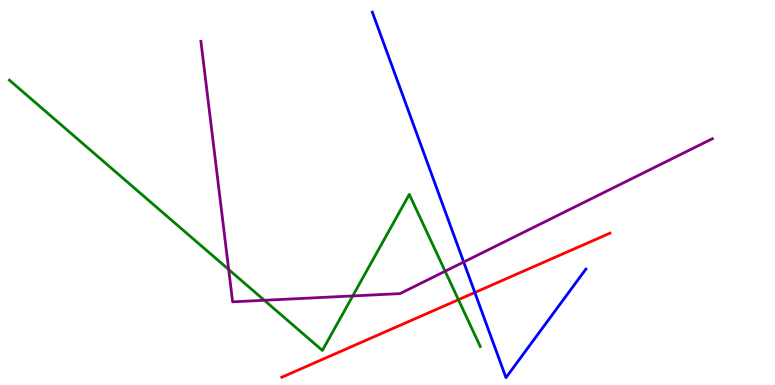[{'lines': ['blue', 'red'], 'intersections': [{'x': 6.13, 'y': 2.4}]}, {'lines': ['green', 'red'], 'intersections': [{'x': 5.92, 'y': 2.22}]}, {'lines': ['purple', 'red'], 'intersections': []}, {'lines': ['blue', 'green'], 'intersections': []}, {'lines': ['blue', 'purple'], 'intersections': [{'x': 5.98, 'y': 3.19}]}, {'lines': ['green', 'purple'], 'intersections': [{'x': 2.95, 'y': 3.0}, {'x': 3.41, 'y': 2.2}, {'x': 4.55, 'y': 2.31}, {'x': 5.74, 'y': 2.96}]}]